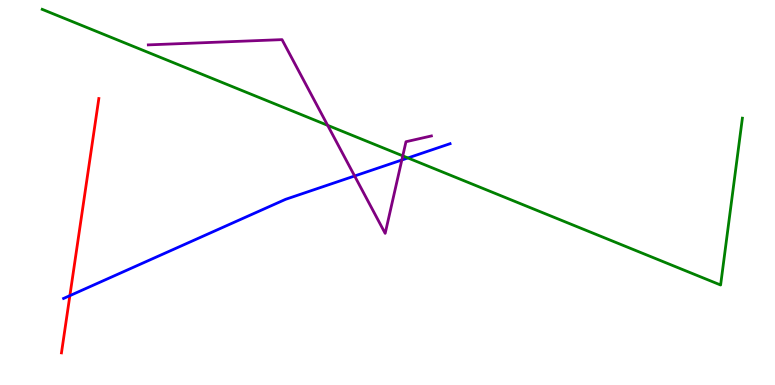[{'lines': ['blue', 'red'], 'intersections': [{'x': 0.902, 'y': 2.32}]}, {'lines': ['green', 'red'], 'intersections': []}, {'lines': ['purple', 'red'], 'intersections': []}, {'lines': ['blue', 'green'], 'intersections': [{'x': 5.26, 'y': 5.9}]}, {'lines': ['blue', 'purple'], 'intersections': [{'x': 4.58, 'y': 5.43}, {'x': 5.18, 'y': 5.84}]}, {'lines': ['green', 'purple'], 'intersections': [{'x': 4.23, 'y': 6.74}, {'x': 5.2, 'y': 5.95}]}]